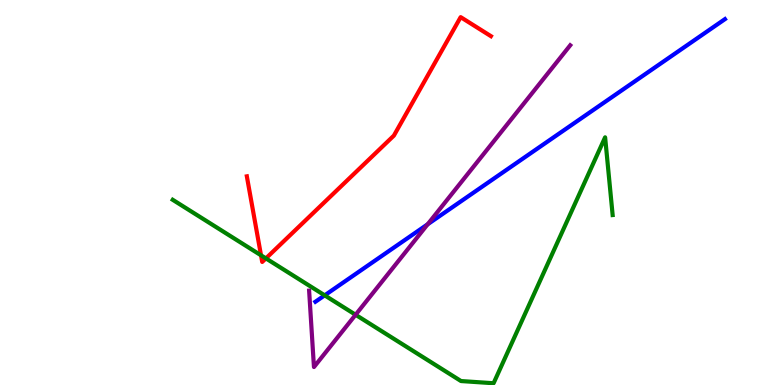[{'lines': ['blue', 'red'], 'intersections': []}, {'lines': ['green', 'red'], 'intersections': [{'x': 3.37, 'y': 3.37}, {'x': 3.43, 'y': 3.29}]}, {'lines': ['purple', 'red'], 'intersections': []}, {'lines': ['blue', 'green'], 'intersections': [{'x': 4.19, 'y': 2.33}]}, {'lines': ['blue', 'purple'], 'intersections': [{'x': 5.52, 'y': 4.17}]}, {'lines': ['green', 'purple'], 'intersections': [{'x': 4.59, 'y': 1.82}]}]